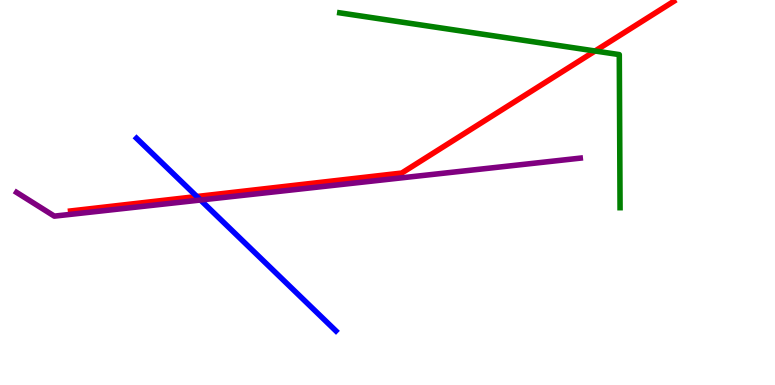[{'lines': ['blue', 'red'], 'intersections': [{'x': 2.54, 'y': 4.9}]}, {'lines': ['green', 'red'], 'intersections': [{'x': 7.68, 'y': 8.68}]}, {'lines': ['purple', 'red'], 'intersections': []}, {'lines': ['blue', 'green'], 'intersections': []}, {'lines': ['blue', 'purple'], 'intersections': [{'x': 2.59, 'y': 4.8}]}, {'lines': ['green', 'purple'], 'intersections': []}]